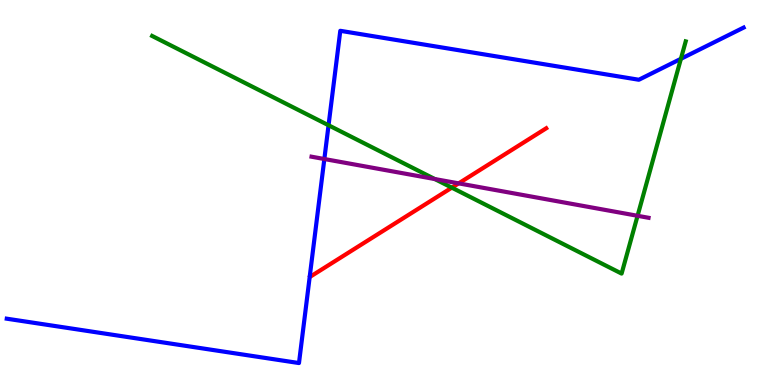[{'lines': ['blue', 'red'], 'intersections': []}, {'lines': ['green', 'red'], 'intersections': [{'x': 5.83, 'y': 5.13}]}, {'lines': ['purple', 'red'], 'intersections': [{'x': 5.92, 'y': 5.24}]}, {'lines': ['blue', 'green'], 'intersections': [{'x': 4.24, 'y': 6.75}, {'x': 8.79, 'y': 8.47}]}, {'lines': ['blue', 'purple'], 'intersections': [{'x': 4.19, 'y': 5.87}]}, {'lines': ['green', 'purple'], 'intersections': [{'x': 5.61, 'y': 5.35}, {'x': 8.23, 'y': 4.39}]}]